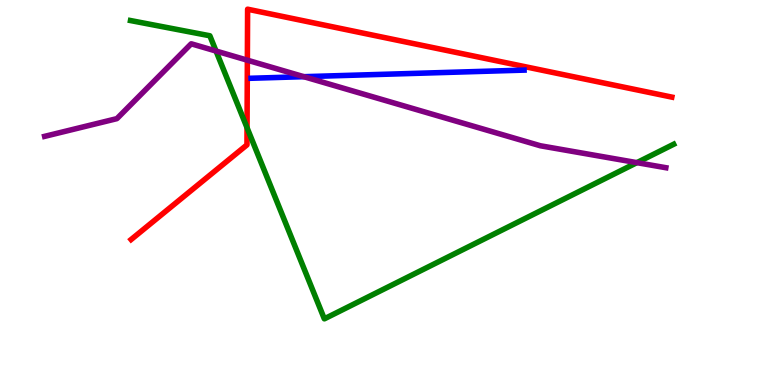[{'lines': ['blue', 'red'], 'intersections': []}, {'lines': ['green', 'red'], 'intersections': [{'x': 3.19, 'y': 6.68}]}, {'lines': ['purple', 'red'], 'intersections': [{'x': 3.19, 'y': 8.44}]}, {'lines': ['blue', 'green'], 'intersections': []}, {'lines': ['blue', 'purple'], 'intersections': [{'x': 3.92, 'y': 8.01}]}, {'lines': ['green', 'purple'], 'intersections': [{'x': 2.79, 'y': 8.67}, {'x': 8.22, 'y': 5.78}]}]